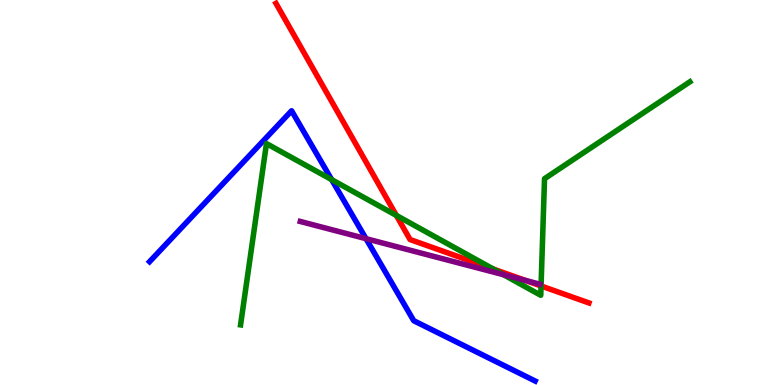[{'lines': ['blue', 'red'], 'intersections': []}, {'lines': ['green', 'red'], 'intersections': [{'x': 5.11, 'y': 4.4}, {'x': 6.37, 'y': 3.01}, {'x': 6.98, 'y': 2.57}]}, {'lines': ['purple', 'red'], 'intersections': [{'x': 6.78, 'y': 2.72}]}, {'lines': ['blue', 'green'], 'intersections': [{'x': 4.28, 'y': 5.33}]}, {'lines': ['blue', 'purple'], 'intersections': [{'x': 4.72, 'y': 3.8}]}, {'lines': ['green', 'purple'], 'intersections': [{'x': 6.5, 'y': 2.86}]}]